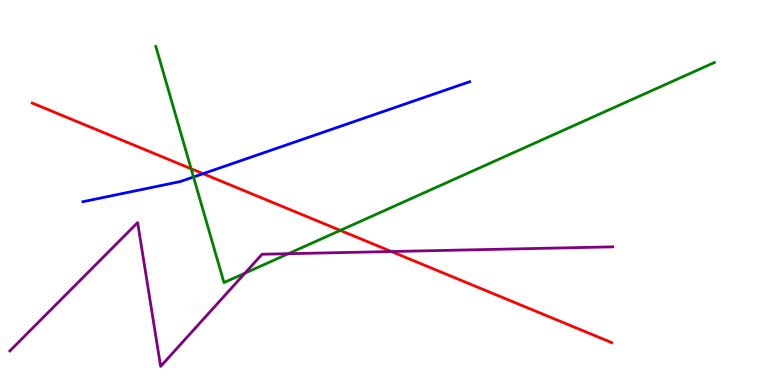[{'lines': ['blue', 'red'], 'intersections': [{'x': 2.62, 'y': 5.49}]}, {'lines': ['green', 'red'], 'intersections': [{'x': 2.47, 'y': 5.62}, {'x': 4.39, 'y': 4.02}]}, {'lines': ['purple', 'red'], 'intersections': [{'x': 5.05, 'y': 3.47}]}, {'lines': ['blue', 'green'], 'intersections': [{'x': 2.5, 'y': 5.4}]}, {'lines': ['blue', 'purple'], 'intersections': []}, {'lines': ['green', 'purple'], 'intersections': [{'x': 3.16, 'y': 2.9}, {'x': 3.72, 'y': 3.41}]}]